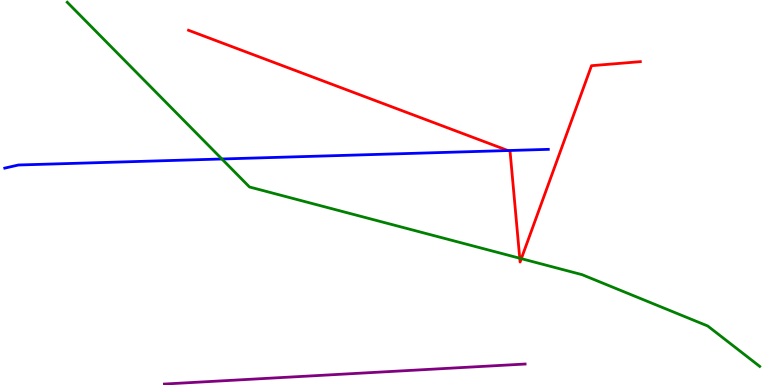[{'lines': ['blue', 'red'], 'intersections': [{'x': 6.55, 'y': 6.09}]}, {'lines': ['green', 'red'], 'intersections': [{'x': 6.71, 'y': 3.29}, {'x': 6.73, 'y': 3.28}]}, {'lines': ['purple', 'red'], 'intersections': []}, {'lines': ['blue', 'green'], 'intersections': [{'x': 2.86, 'y': 5.87}]}, {'lines': ['blue', 'purple'], 'intersections': []}, {'lines': ['green', 'purple'], 'intersections': []}]